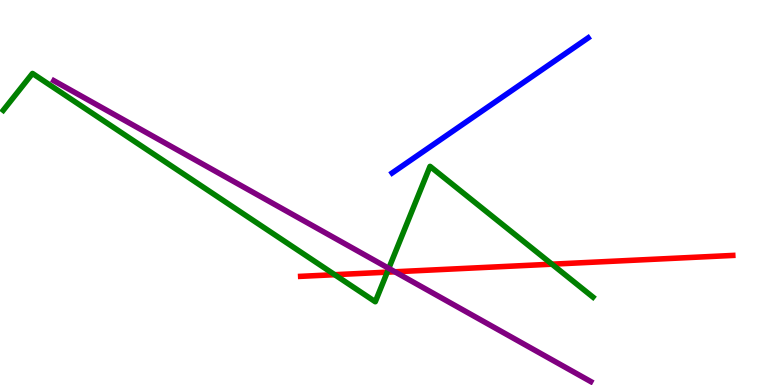[{'lines': ['blue', 'red'], 'intersections': []}, {'lines': ['green', 'red'], 'intersections': [{'x': 4.32, 'y': 2.86}, {'x': 5.0, 'y': 2.93}, {'x': 7.12, 'y': 3.14}]}, {'lines': ['purple', 'red'], 'intersections': [{'x': 5.1, 'y': 2.94}]}, {'lines': ['blue', 'green'], 'intersections': []}, {'lines': ['blue', 'purple'], 'intersections': []}, {'lines': ['green', 'purple'], 'intersections': [{'x': 5.02, 'y': 3.03}]}]